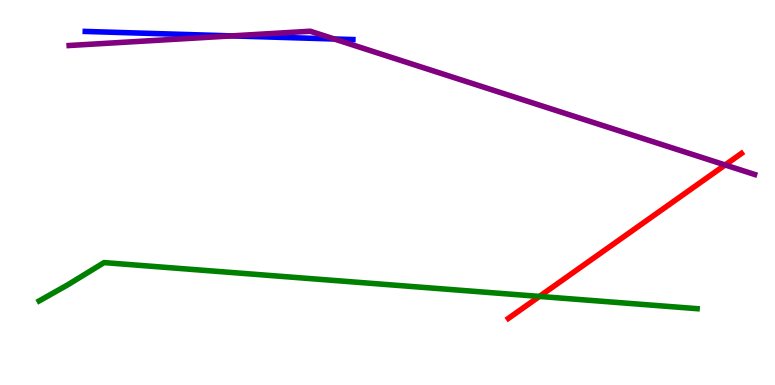[{'lines': ['blue', 'red'], 'intersections': []}, {'lines': ['green', 'red'], 'intersections': [{'x': 6.96, 'y': 2.3}]}, {'lines': ['purple', 'red'], 'intersections': [{'x': 9.36, 'y': 5.72}]}, {'lines': ['blue', 'green'], 'intersections': []}, {'lines': ['blue', 'purple'], 'intersections': [{'x': 2.99, 'y': 9.07}, {'x': 4.31, 'y': 8.99}]}, {'lines': ['green', 'purple'], 'intersections': []}]